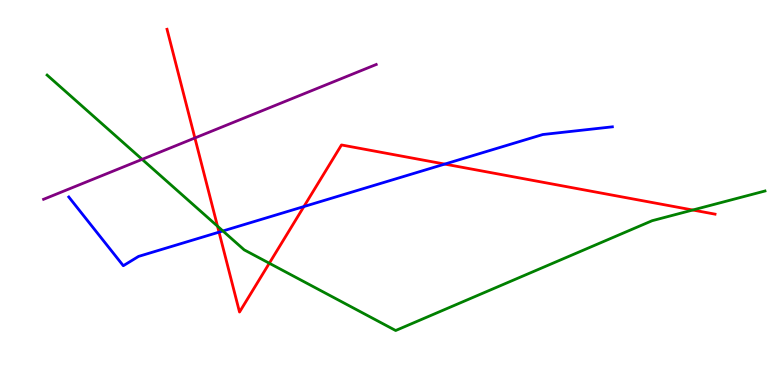[{'lines': ['blue', 'red'], 'intersections': [{'x': 2.83, 'y': 3.97}, {'x': 3.92, 'y': 4.63}, {'x': 5.74, 'y': 5.74}]}, {'lines': ['green', 'red'], 'intersections': [{'x': 2.81, 'y': 4.12}, {'x': 3.47, 'y': 3.16}, {'x': 8.94, 'y': 4.55}]}, {'lines': ['purple', 'red'], 'intersections': [{'x': 2.51, 'y': 6.42}]}, {'lines': ['blue', 'green'], 'intersections': [{'x': 2.88, 'y': 4.0}]}, {'lines': ['blue', 'purple'], 'intersections': []}, {'lines': ['green', 'purple'], 'intersections': [{'x': 1.83, 'y': 5.86}]}]